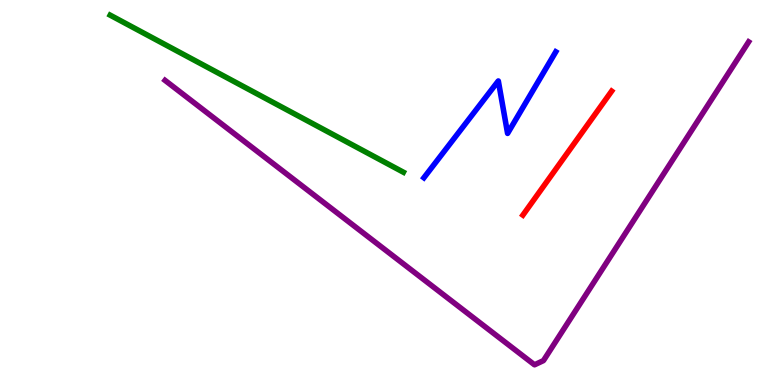[{'lines': ['blue', 'red'], 'intersections': []}, {'lines': ['green', 'red'], 'intersections': []}, {'lines': ['purple', 'red'], 'intersections': []}, {'lines': ['blue', 'green'], 'intersections': []}, {'lines': ['blue', 'purple'], 'intersections': []}, {'lines': ['green', 'purple'], 'intersections': []}]